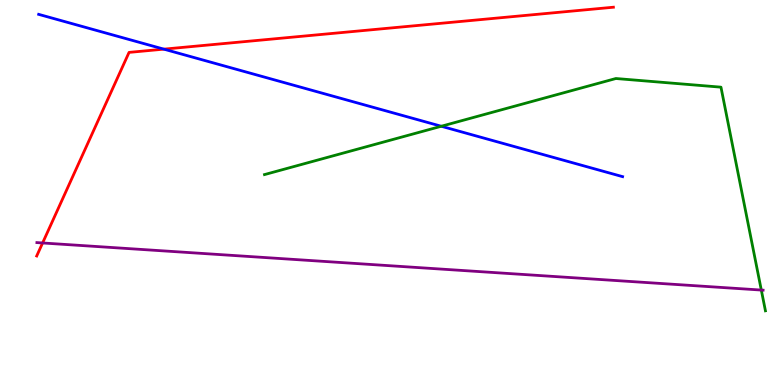[{'lines': ['blue', 'red'], 'intersections': [{'x': 2.11, 'y': 8.72}]}, {'lines': ['green', 'red'], 'intersections': []}, {'lines': ['purple', 'red'], 'intersections': [{'x': 0.55, 'y': 3.69}]}, {'lines': ['blue', 'green'], 'intersections': [{'x': 5.69, 'y': 6.72}]}, {'lines': ['blue', 'purple'], 'intersections': []}, {'lines': ['green', 'purple'], 'intersections': [{'x': 9.82, 'y': 2.47}]}]